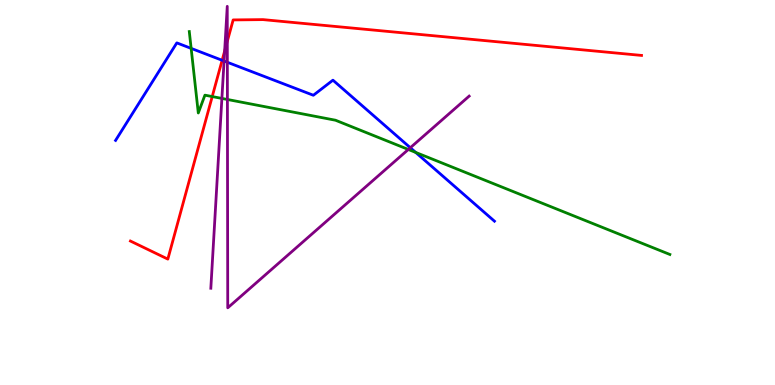[{'lines': ['blue', 'red'], 'intersections': [{'x': 2.87, 'y': 8.43}]}, {'lines': ['green', 'red'], 'intersections': [{'x': 2.74, 'y': 7.49}]}, {'lines': ['purple', 'red'], 'intersections': [{'x': 2.9, 'y': 8.67}, {'x': 2.93, 'y': 8.93}]}, {'lines': ['blue', 'green'], 'intersections': [{'x': 2.47, 'y': 8.74}, {'x': 5.36, 'y': 6.04}]}, {'lines': ['blue', 'purple'], 'intersections': [{'x': 2.89, 'y': 8.42}, {'x': 2.93, 'y': 8.38}, {'x': 5.29, 'y': 6.16}]}, {'lines': ['green', 'purple'], 'intersections': [{'x': 2.86, 'y': 7.44}, {'x': 2.93, 'y': 7.42}, {'x': 5.27, 'y': 6.12}]}]